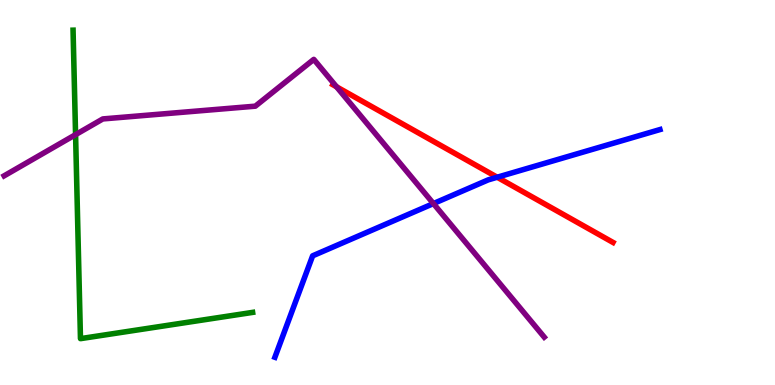[{'lines': ['blue', 'red'], 'intersections': [{'x': 6.42, 'y': 5.4}]}, {'lines': ['green', 'red'], 'intersections': []}, {'lines': ['purple', 'red'], 'intersections': [{'x': 4.34, 'y': 7.75}]}, {'lines': ['blue', 'green'], 'intersections': []}, {'lines': ['blue', 'purple'], 'intersections': [{'x': 5.59, 'y': 4.71}]}, {'lines': ['green', 'purple'], 'intersections': [{'x': 0.975, 'y': 6.5}]}]